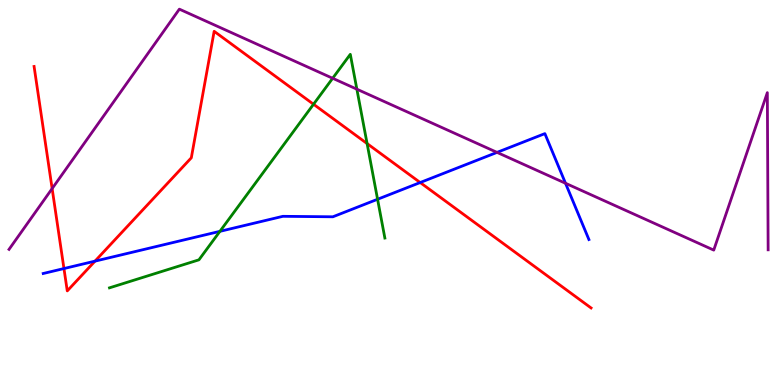[{'lines': ['blue', 'red'], 'intersections': [{'x': 0.825, 'y': 3.02}, {'x': 1.23, 'y': 3.22}, {'x': 5.42, 'y': 5.26}]}, {'lines': ['green', 'red'], 'intersections': [{'x': 4.05, 'y': 7.29}, {'x': 4.74, 'y': 6.27}]}, {'lines': ['purple', 'red'], 'intersections': [{'x': 0.673, 'y': 5.1}]}, {'lines': ['blue', 'green'], 'intersections': [{'x': 2.84, 'y': 3.99}, {'x': 4.87, 'y': 4.82}]}, {'lines': ['blue', 'purple'], 'intersections': [{'x': 6.41, 'y': 6.04}, {'x': 7.3, 'y': 5.24}]}, {'lines': ['green', 'purple'], 'intersections': [{'x': 4.29, 'y': 7.97}, {'x': 4.6, 'y': 7.68}]}]